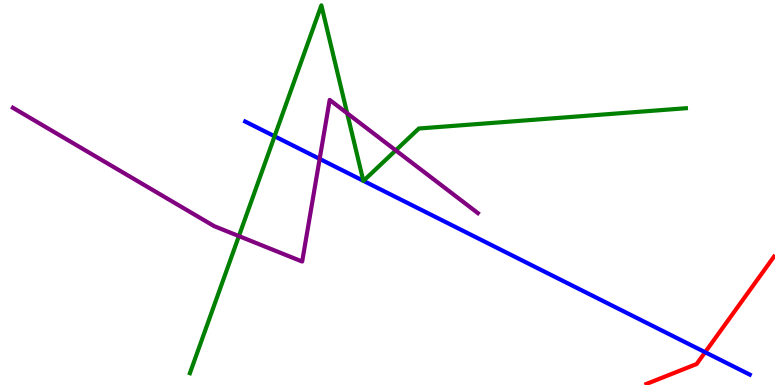[{'lines': ['blue', 'red'], 'intersections': [{'x': 9.1, 'y': 0.851}]}, {'lines': ['green', 'red'], 'intersections': []}, {'lines': ['purple', 'red'], 'intersections': []}, {'lines': ['blue', 'green'], 'intersections': [{'x': 3.54, 'y': 6.46}, {'x': 4.69, 'y': 5.3}, {'x': 4.69, 'y': 5.3}]}, {'lines': ['blue', 'purple'], 'intersections': [{'x': 4.12, 'y': 5.87}]}, {'lines': ['green', 'purple'], 'intersections': [{'x': 3.08, 'y': 3.87}, {'x': 4.48, 'y': 7.06}, {'x': 5.11, 'y': 6.09}]}]